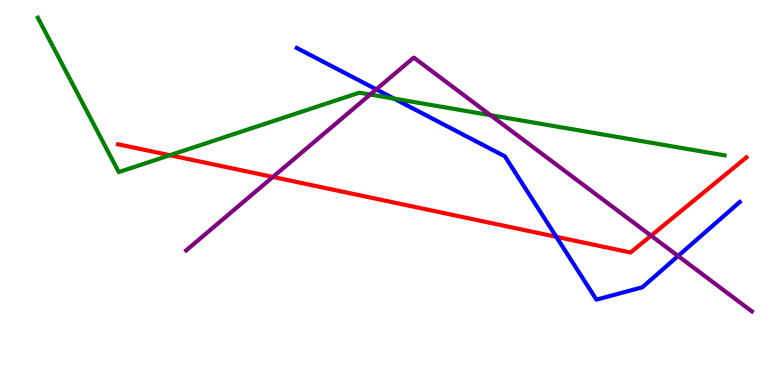[{'lines': ['blue', 'red'], 'intersections': [{'x': 7.18, 'y': 3.85}]}, {'lines': ['green', 'red'], 'intersections': [{'x': 2.19, 'y': 5.97}]}, {'lines': ['purple', 'red'], 'intersections': [{'x': 3.52, 'y': 5.4}, {'x': 8.4, 'y': 3.88}]}, {'lines': ['blue', 'green'], 'intersections': [{'x': 5.08, 'y': 7.44}]}, {'lines': ['blue', 'purple'], 'intersections': [{'x': 4.86, 'y': 7.68}, {'x': 8.75, 'y': 3.35}]}, {'lines': ['green', 'purple'], 'intersections': [{'x': 4.78, 'y': 7.54}, {'x': 6.33, 'y': 7.01}]}]